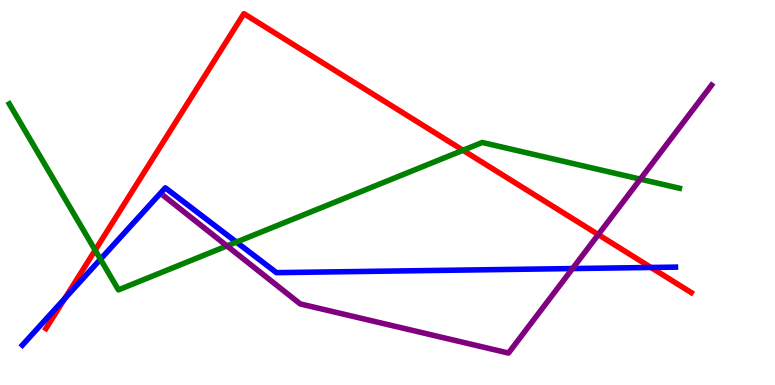[{'lines': ['blue', 'red'], 'intersections': [{'x': 0.837, 'y': 2.25}, {'x': 8.4, 'y': 3.05}]}, {'lines': ['green', 'red'], 'intersections': [{'x': 1.23, 'y': 3.5}, {'x': 5.97, 'y': 6.1}]}, {'lines': ['purple', 'red'], 'intersections': [{'x': 7.72, 'y': 3.91}]}, {'lines': ['blue', 'green'], 'intersections': [{'x': 1.3, 'y': 3.27}, {'x': 3.05, 'y': 3.71}]}, {'lines': ['blue', 'purple'], 'intersections': [{'x': 7.39, 'y': 3.02}]}, {'lines': ['green', 'purple'], 'intersections': [{'x': 2.93, 'y': 3.61}, {'x': 8.26, 'y': 5.35}]}]